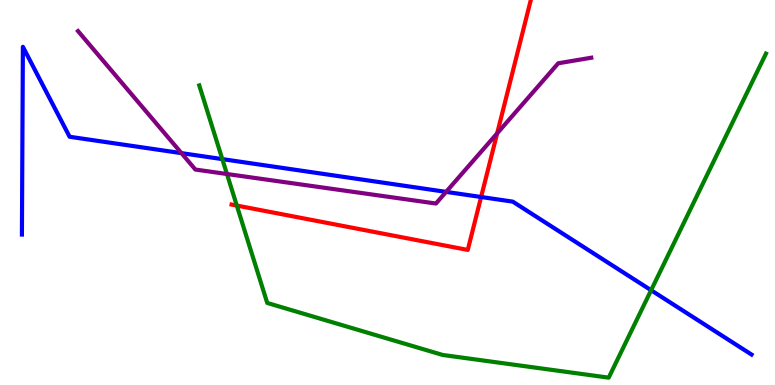[{'lines': ['blue', 'red'], 'intersections': [{'x': 6.21, 'y': 4.88}]}, {'lines': ['green', 'red'], 'intersections': [{'x': 3.06, 'y': 4.66}]}, {'lines': ['purple', 'red'], 'intersections': [{'x': 6.42, 'y': 6.54}]}, {'lines': ['blue', 'green'], 'intersections': [{'x': 2.87, 'y': 5.87}, {'x': 8.4, 'y': 2.46}]}, {'lines': ['blue', 'purple'], 'intersections': [{'x': 2.34, 'y': 6.02}, {'x': 5.76, 'y': 5.02}]}, {'lines': ['green', 'purple'], 'intersections': [{'x': 2.93, 'y': 5.48}]}]